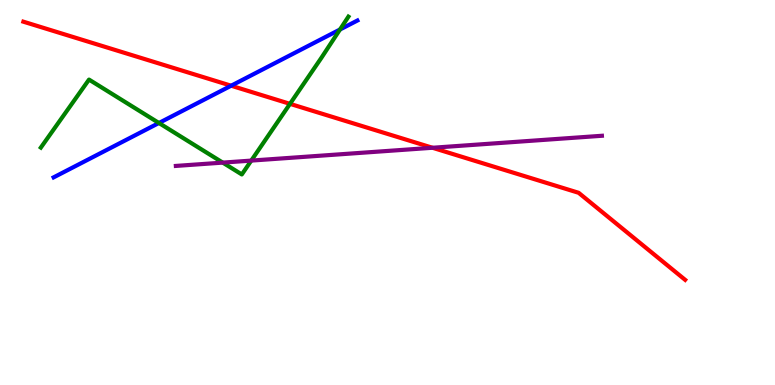[{'lines': ['blue', 'red'], 'intersections': [{'x': 2.98, 'y': 7.77}]}, {'lines': ['green', 'red'], 'intersections': [{'x': 3.74, 'y': 7.3}]}, {'lines': ['purple', 'red'], 'intersections': [{'x': 5.58, 'y': 6.16}]}, {'lines': ['blue', 'green'], 'intersections': [{'x': 2.05, 'y': 6.81}, {'x': 4.39, 'y': 9.23}]}, {'lines': ['blue', 'purple'], 'intersections': []}, {'lines': ['green', 'purple'], 'intersections': [{'x': 2.87, 'y': 5.78}, {'x': 3.24, 'y': 5.83}]}]